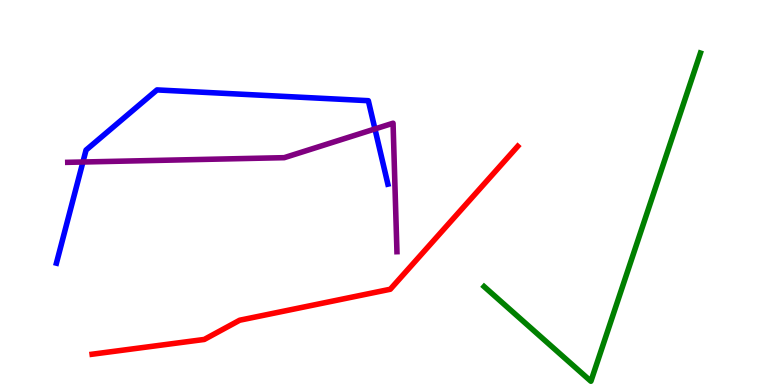[{'lines': ['blue', 'red'], 'intersections': []}, {'lines': ['green', 'red'], 'intersections': []}, {'lines': ['purple', 'red'], 'intersections': []}, {'lines': ['blue', 'green'], 'intersections': []}, {'lines': ['blue', 'purple'], 'intersections': [{'x': 1.07, 'y': 5.79}, {'x': 4.84, 'y': 6.65}]}, {'lines': ['green', 'purple'], 'intersections': []}]